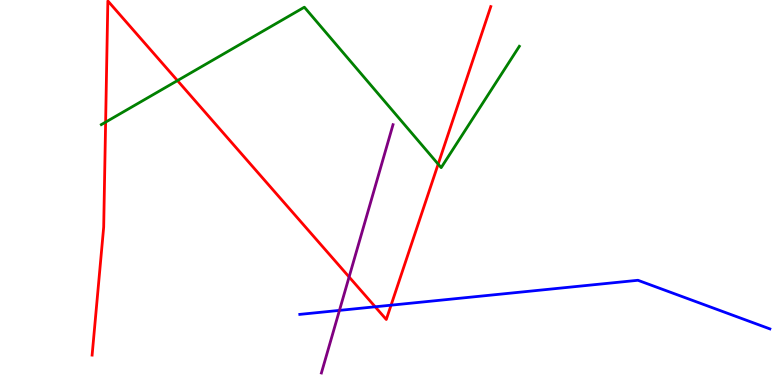[{'lines': ['blue', 'red'], 'intersections': [{'x': 4.84, 'y': 2.03}, {'x': 5.05, 'y': 2.07}]}, {'lines': ['green', 'red'], 'intersections': [{'x': 1.36, 'y': 6.83}, {'x': 2.29, 'y': 7.91}, {'x': 5.65, 'y': 5.74}]}, {'lines': ['purple', 'red'], 'intersections': [{'x': 4.5, 'y': 2.81}]}, {'lines': ['blue', 'green'], 'intersections': []}, {'lines': ['blue', 'purple'], 'intersections': [{'x': 4.38, 'y': 1.94}]}, {'lines': ['green', 'purple'], 'intersections': []}]